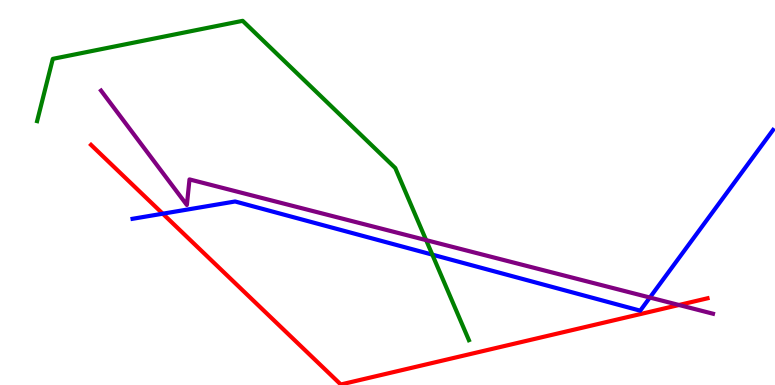[{'lines': ['blue', 'red'], 'intersections': [{'x': 2.1, 'y': 4.45}]}, {'lines': ['green', 'red'], 'intersections': []}, {'lines': ['purple', 'red'], 'intersections': [{'x': 8.76, 'y': 2.08}]}, {'lines': ['blue', 'green'], 'intersections': [{'x': 5.58, 'y': 3.39}]}, {'lines': ['blue', 'purple'], 'intersections': [{'x': 8.39, 'y': 2.27}]}, {'lines': ['green', 'purple'], 'intersections': [{'x': 5.5, 'y': 3.76}]}]